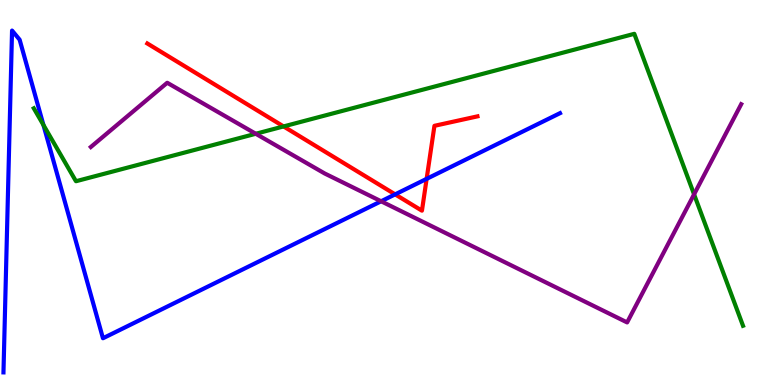[{'lines': ['blue', 'red'], 'intersections': [{'x': 5.1, 'y': 4.95}, {'x': 5.5, 'y': 5.35}]}, {'lines': ['green', 'red'], 'intersections': [{'x': 3.66, 'y': 6.72}]}, {'lines': ['purple', 'red'], 'intersections': []}, {'lines': ['blue', 'green'], 'intersections': [{'x': 0.56, 'y': 6.75}]}, {'lines': ['blue', 'purple'], 'intersections': [{'x': 4.92, 'y': 4.77}]}, {'lines': ['green', 'purple'], 'intersections': [{'x': 3.3, 'y': 6.53}, {'x': 8.96, 'y': 4.95}]}]